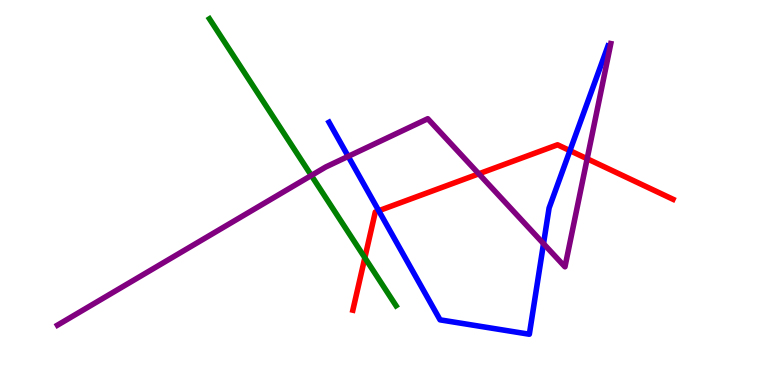[{'lines': ['blue', 'red'], 'intersections': [{'x': 4.89, 'y': 4.53}, {'x': 7.35, 'y': 6.09}]}, {'lines': ['green', 'red'], 'intersections': [{'x': 4.71, 'y': 3.31}]}, {'lines': ['purple', 'red'], 'intersections': [{'x': 6.18, 'y': 5.49}, {'x': 7.58, 'y': 5.88}]}, {'lines': ['blue', 'green'], 'intersections': []}, {'lines': ['blue', 'purple'], 'intersections': [{'x': 4.49, 'y': 5.94}, {'x': 7.01, 'y': 3.67}]}, {'lines': ['green', 'purple'], 'intersections': [{'x': 4.02, 'y': 5.44}]}]